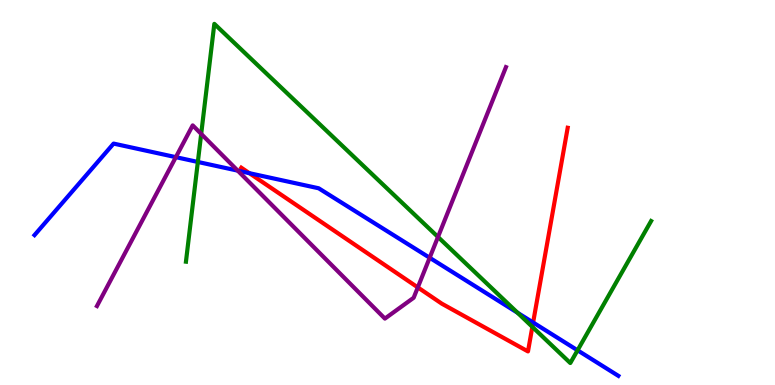[{'lines': ['blue', 'red'], 'intersections': [{'x': 3.22, 'y': 5.5}, {'x': 6.88, 'y': 1.62}]}, {'lines': ['green', 'red'], 'intersections': [{'x': 6.87, 'y': 1.51}]}, {'lines': ['purple', 'red'], 'intersections': [{'x': 5.39, 'y': 2.54}]}, {'lines': ['blue', 'green'], 'intersections': [{'x': 2.55, 'y': 5.79}, {'x': 6.68, 'y': 1.88}, {'x': 7.45, 'y': 0.901}]}, {'lines': ['blue', 'purple'], 'intersections': [{'x': 2.27, 'y': 5.92}, {'x': 3.07, 'y': 5.57}, {'x': 5.54, 'y': 3.31}]}, {'lines': ['green', 'purple'], 'intersections': [{'x': 2.6, 'y': 6.52}, {'x': 5.65, 'y': 3.85}]}]